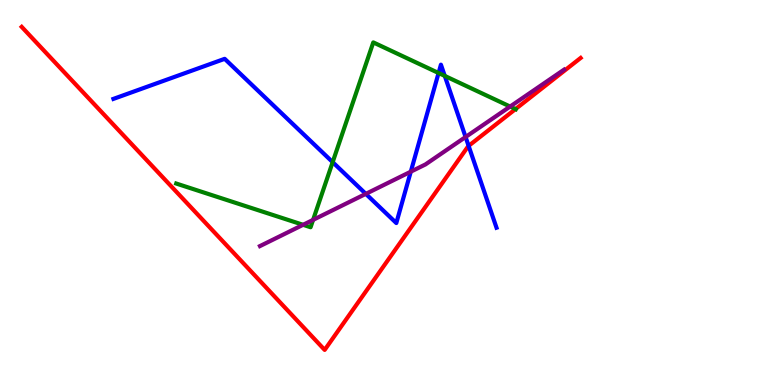[{'lines': ['blue', 'red'], 'intersections': [{'x': 6.05, 'y': 6.21}]}, {'lines': ['green', 'red'], 'intersections': [{'x': 6.65, 'y': 7.17}]}, {'lines': ['purple', 'red'], 'intersections': []}, {'lines': ['blue', 'green'], 'intersections': [{'x': 4.29, 'y': 5.79}, {'x': 5.66, 'y': 8.1}, {'x': 5.74, 'y': 8.03}]}, {'lines': ['blue', 'purple'], 'intersections': [{'x': 4.72, 'y': 4.96}, {'x': 5.3, 'y': 5.54}, {'x': 6.01, 'y': 6.44}]}, {'lines': ['green', 'purple'], 'intersections': [{'x': 3.91, 'y': 4.16}, {'x': 4.04, 'y': 4.29}, {'x': 6.58, 'y': 7.23}]}]